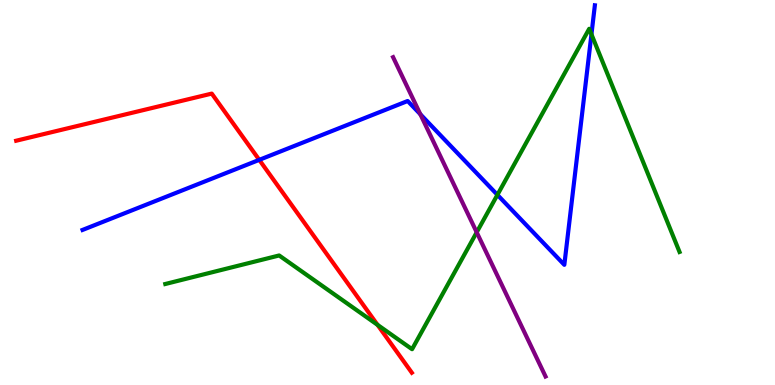[{'lines': ['blue', 'red'], 'intersections': [{'x': 3.35, 'y': 5.85}]}, {'lines': ['green', 'red'], 'intersections': [{'x': 4.87, 'y': 1.56}]}, {'lines': ['purple', 'red'], 'intersections': []}, {'lines': ['blue', 'green'], 'intersections': [{'x': 6.42, 'y': 4.94}, {'x': 7.63, 'y': 9.11}]}, {'lines': ['blue', 'purple'], 'intersections': [{'x': 5.42, 'y': 7.03}]}, {'lines': ['green', 'purple'], 'intersections': [{'x': 6.15, 'y': 3.97}]}]